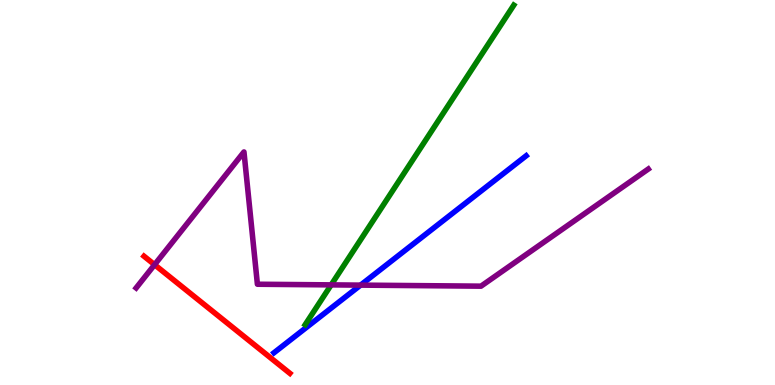[{'lines': ['blue', 'red'], 'intersections': []}, {'lines': ['green', 'red'], 'intersections': []}, {'lines': ['purple', 'red'], 'intersections': [{'x': 1.99, 'y': 3.12}]}, {'lines': ['blue', 'green'], 'intersections': []}, {'lines': ['blue', 'purple'], 'intersections': [{'x': 4.65, 'y': 2.59}]}, {'lines': ['green', 'purple'], 'intersections': [{'x': 4.27, 'y': 2.6}]}]